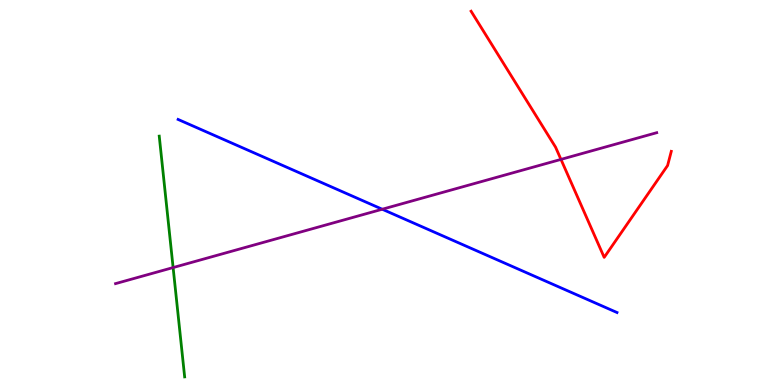[{'lines': ['blue', 'red'], 'intersections': []}, {'lines': ['green', 'red'], 'intersections': []}, {'lines': ['purple', 'red'], 'intersections': [{'x': 7.24, 'y': 5.86}]}, {'lines': ['blue', 'green'], 'intersections': []}, {'lines': ['blue', 'purple'], 'intersections': [{'x': 4.93, 'y': 4.57}]}, {'lines': ['green', 'purple'], 'intersections': [{'x': 2.23, 'y': 3.05}]}]